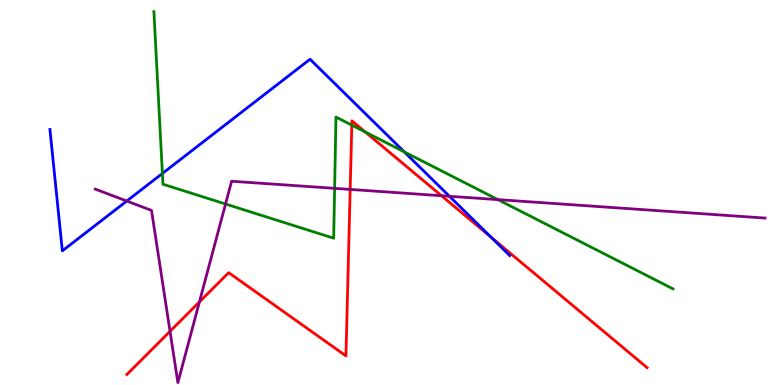[{'lines': ['blue', 'red'], 'intersections': [{'x': 6.34, 'y': 3.84}]}, {'lines': ['green', 'red'], 'intersections': [{'x': 4.54, 'y': 6.75}, {'x': 4.71, 'y': 6.57}]}, {'lines': ['purple', 'red'], 'intersections': [{'x': 2.19, 'y': 1.39}, {'x': 2.57, 'y': 2.16}, {'x': 4.52, 'y': 5.08}, {'x': 5.7, 'y': 4.92}]}, {'lines': ['blue', 'green'], 'intersections': [{'x': 2.1, 'y': 5.49}, {'x': 5.22, 'y': 6.05}]}, {'lines': ['blue', 'purple'], 'intersections': [{'x': 1.64, 'y': 4.78}, {'x': 5.8, 'y': 4.9}]}, {'lines': ['green', 'purple'], 'intersections': [{'x': 2.91, 'y': 4.7}, {'x': 4.32, 'y': 5.11}, {'x': 6.42, 'y': 4.81}]}]